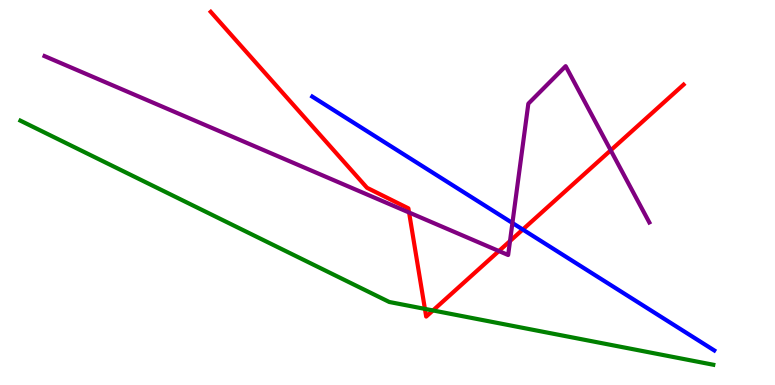[{'lines': ['blue', 'red'], 'intersections': [{'x': 6.75, 'y': 4.04}]}, {'lines': ['green', 'red'], 'intersections': [{'x': 5.48, 'y': 1.98}, {'x': 5.59, 'y': 1.94}]}, {'lines': ['purple', 'red'], 'intersections': [{'x': 5.28, 'y': 4.48}, {'x': 6.44, 'y': 3.48}, {'x': 6.58, 'y': 3.74}, {'x': 7.88, 'y': 6.1}]}, {'lines': ['blue', 'green'], 'intersections': []}, {'lines': ['blue', 'purple'], 'intersections': [{'x': 6.61, 'y': 4.21}]}, {'lines': ['green', 'purple'], 'intersections': []}]